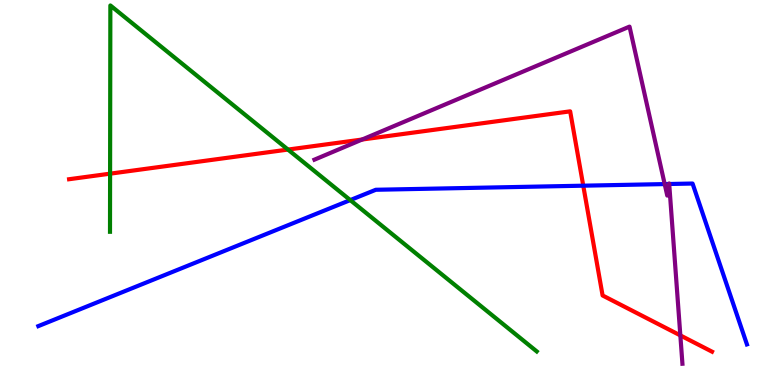[{'lines': ['blue', 'red'], 'intersections': [{'x': 7.53, 'y': 5.18}]}, {'lines': ['green', 'red'], 'intersections': [{'x': 1.42, 'y': 5.49}, {'x': 3.72, 'y': 6.11}]}, {'lines': ['purple', 'red'], 'intersections': [{'x': 4.67, 'y': 6.38}, {'x': 8.78, 'y': 1.29}]}, {'lines': ['blue', 'green'], 'intersections': [{'x': 4.52, 'y': 4.8}]}, {'lines': ['blue', 'purple'], 'intersections': [{'x': 8.58, 'y': 5.22}, {'x': 8.63, 'y': 5.22}, {'x': 8.63, 'y': 5.22}]}, {'lines': ['green', 'purple'], 'intersections': []}]